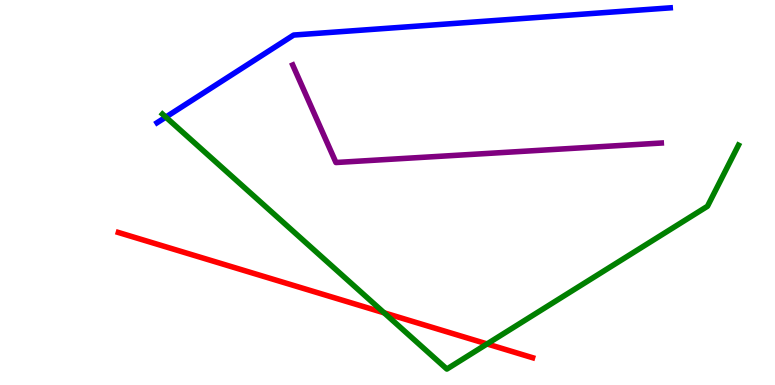[{'lines': ['blue', 'red'], 'intersections': []}, {'lines': ['green', 'red'], 'intersections': [{'x': 4.96, 'y': 1.87}, {'x': 6.28, 'y': 1.07}]}, {'lines': ['purple', 'red'], 'intersections': []}, {'lines': ['blue', 'green'], 'intersections': [{'x': 2.14, 'y': 6.96}]}, {'lines': ['blue', 'purple'], 'intersections': []}, {'lines': ['green', 'purple'], 'intersections': []}]